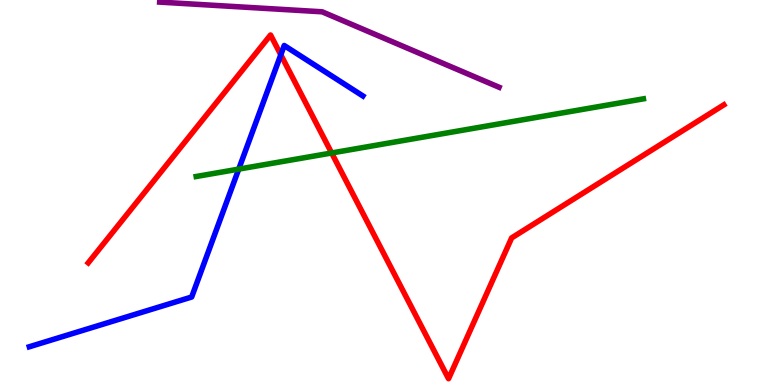[{'lines': ['blue', 'red'], 'intersections': [{'x': 3.62, 'y': 8.58}]}, {'lines': ['green', 'red'], 'intersections': [{'x': 4.28, 'y': 6.03}]}, {'lines': ['purple', 'red'], 'intersections': []}, {'lines': ['blue', 'green'], 'intersections': [{'x': 3.08, 'y': 5.61}]}, {'lines': ['blue', 'purple'], 'intersections': []}, {'lines': ['green', 'purple'], 'intersections': []}]